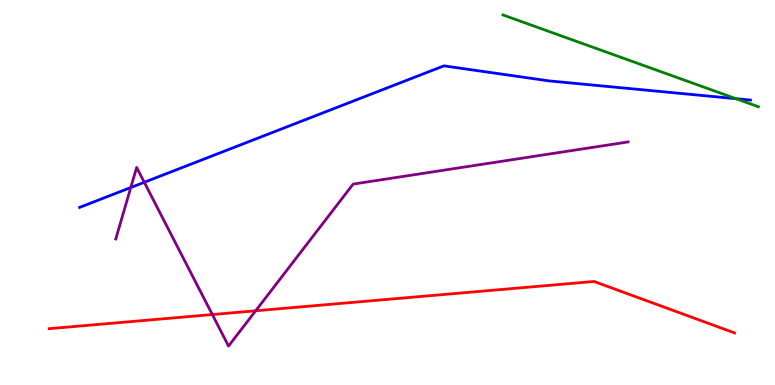[{'lines': ['blue', 'red'], 'intersections': []}, {'lines': ['green', 'red'], 'intersections': []}, {'lines': ['purple', 'red'], 'intersections': [{'x': 2.74, 'y': 1.83}, {'x': 3.3, 'y': 1.93}]}, {'lines': ['blue', 'green'], 'intersections': [{'x': 9.5, 'y': 7.44}]}, {'lines': ['blue', 'purple'], 'intersections': [{'x': 1.69, 'y': 5.13}, {'x': 1.86, 'y': 5.27}]}, {'lines': ['green', 'purple'], 'intersections': []}]